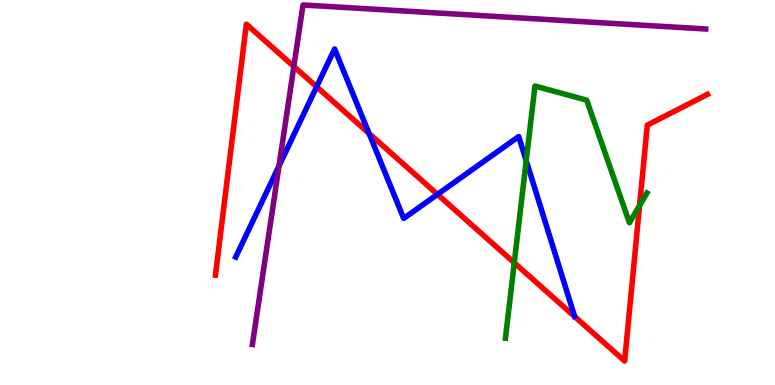[{'lines': ['blue', 'red'], 'intersections': [{'x': 4.09, 'y': 7.75}, {'x': 4.76, 'y': 6.53}, {'x': 5.64, 'y': 4.95}]}, {'lines': ['green', 'red'], 'intersections': [{'x': 6.64, 'y': 3.17}, {'x': 8.25, 'y': 4.66}]}, {'lines': ['purple', 'red'], 'intersections': [{'x': 3.79, 'y': 8.27}]}, {'lines': ['blue', 'green'], 'intersections': [{'x': 6.79, 'y': 5.83}]}, {'lines': ['blue', 'purple'], 'intersections': [{'x': 3.6, 'y': 5.69}]}, {'lines': ['green', 'purple'], 'intersections': []}]